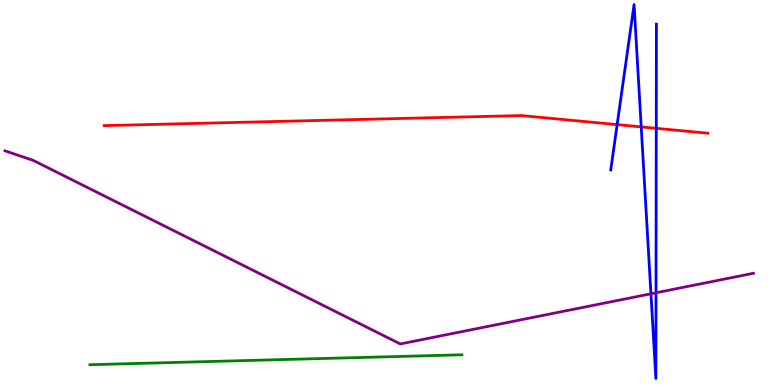[{'lines': ['blue', 'red'], 'intersections': [{'x': 7.96, 'y': 6.76}, {'x': 8.27, 'y': 6.7}, {'x': 8.47, 'y': 6.67}]}, {'lines': ['green', 'red'], 'intersections': []}, {'lines': ['purple', 'red'], 'intersections': []}, {'lines': ['blue', 'green'], 'intersections': []}, {'lines': ['blue', 'purple'], 'intersections': [{'x': 8.4, 'y': 2.37}, {'x': 8.46, 'y': 2.4}]}, {'lines': ['green', 'purple'], 'intersections': []}]